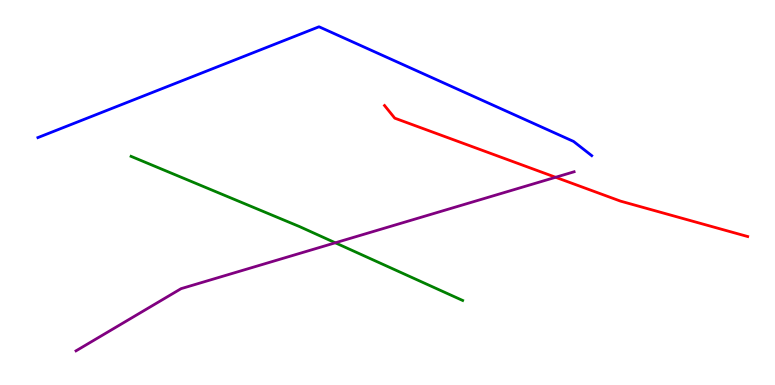[{'lines': ['blue', 'red'], 'intersections': []}, {'lines': ['green', 'red'], 'intersections': []}, {'lines': ['purple', 'red'], 'intersections': [{'x': 7.17, 'y': 5.4}]}, {'lines': ['blue', 'green'], 'intersections': []}, {'lines': ['blue', 'purple'], 'intersections': []}, {'lines': ['green', 'purple'], 'intersections': [{'x': 4.33, 'y': 3.69}]}]